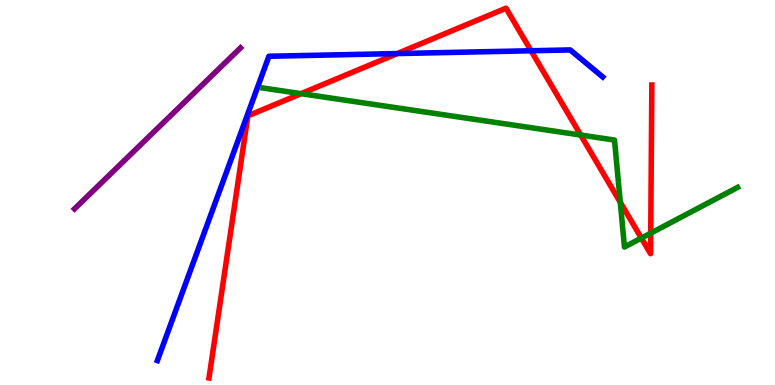[{'lines': ['blue', 'red'], 'intersections': [{'x': 5.13, 'y': 8.61}, {'x': 6.85, 'y': 8.68}]}, {'lines': ['green', 'red'], 'intersections': [{'x': 3.88, 'y': 7.57}, {'x': 7.49, 'y': 6.49}, {'x': 8.0, 'y': 4.75}, {'x': 8.28, 'y': 3.82}, {'x': 8.4, 'y': 3.94}]}, {'lines': ['purple', 'red'], 'intersections': []}, {'lines': ['blue', 'green'], 'intersections': []}, {'lines': ['blue', 'purple'], 'intersections': []}, {'lines': ['green', 'purple'], 'intersections': []}]